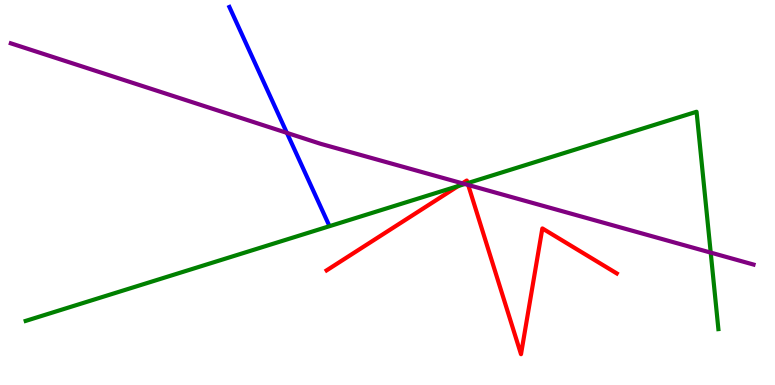[{'lines': ['blue', 'red'], 'intersections': []}, {'lines': ['green', 'red'], 'intersections': [{'x': 5.91, 'y': 5.17}, {'x': 6.03, 'y': 5.24}]}, {'lines': ['purple', 'red'], 'intersections': [{'x': 5.97, 'y': 5.24}, {'x': 6.04, 'y': 5.2}]}, {'lines': ['blue', 'green'], 'intersections': []}, {'lines': ['blue', 'purple'], 'intersections': [{'x': 3.7, 'y': 6.55}]}, {'lines': ['green', 'purple'], 'intersections': [{'x': 6.0, 'y': 5.22}, {'x': 9.17, 'y': 3.44}]}]